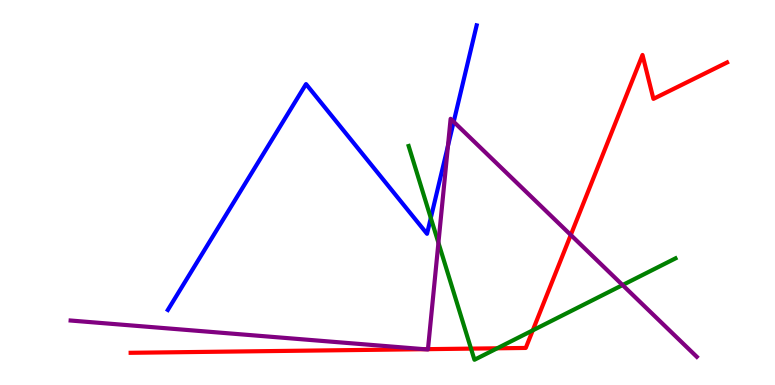[{'lines': ['blue', 'red'], 'intersections': []}, {'lines': ['green', 'red'], 'intersections': [{'x': 6.08, 'y': 0.945}, {'x': 6.42, 'y': 0.953}, {'x': 6.87, 'y': 1.42}]}, {'lines': ['purple', 'red'], 'intersections': [{'x': 5.47, 'y': 0.93}, {'x': 5.52, 'y': 0.931}, {'x': 7.36, 'y': 3.9}]}, {'lines': ['blue', 'green'], 'intersections': [{'x': 5.56, 'y': 4.34}]}, {'lines': ['blue', 'purple'], 'intersections': [{'x': 5.78, 'y': 6.21}, {'x': 5.85, 'y': 6.84}]}, {'lines': ['green', 'purple'], 'intersections': [{'x': 5.66, 'y': 3.69}, {'x': 8.03, 'y': 2.6}]}]